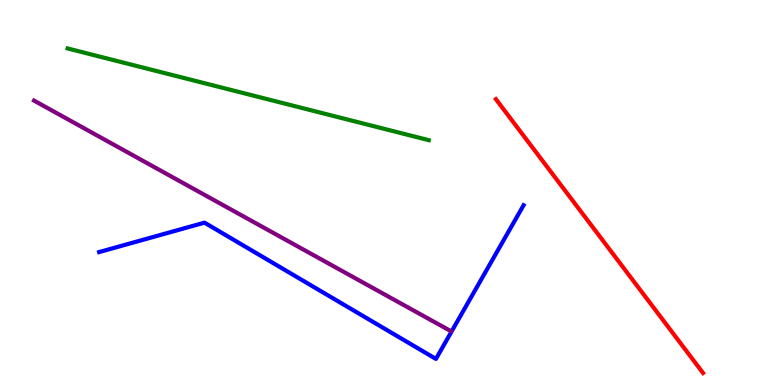[{'lines': ['blue', 'red'], 'intersections': []}, {'lines': ['green', 'red'], 'intersections': []}, {'lines': ['purple', 'red'], 'intersections': []}, {'lines': ['blue', 'green'], 'intersections': []}, {'lines': ['blue', 'purple'], 'intersections': []}, {'lines': ['green', 'purple'], 'intersections': []}]